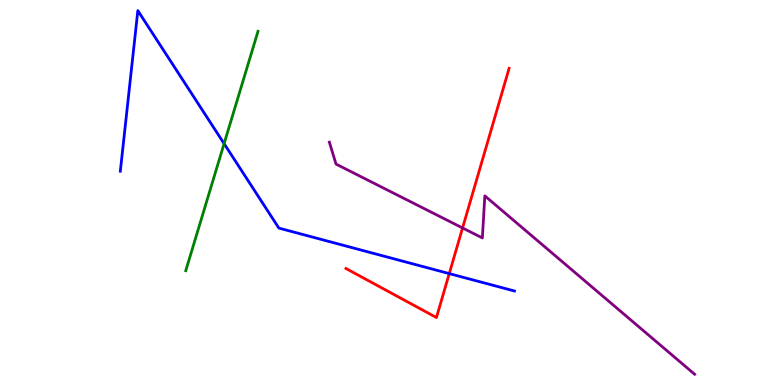[{'lines': ['blue', 'red'], 'intersections': [{'x': 5.8, 'y': 2.89}]}, {'lines': ['green', 'red'], 'intersections': []}, {'lines': ['purple', 'red'], 'intersections': [{'x': 5.97, 'y': 4.08}]}, {'lines': ['blue', 'green'], 'intersections': [{'x': 2.89, 'y': 6.27}]}, {'lines': ['blue', 'purple'], 'intersections': []}, {'lines': ['green', 'purple'], 'intersections': []}]